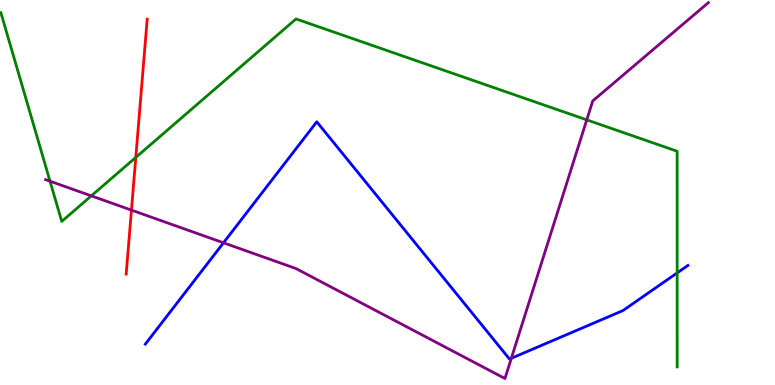[{'lines': ['blue', 'red'], 'intersections': []}, {'lines': ['green', 'red'], 'intersections': [{'x': 1.75, 'y': 5.91}]}, {'lines': ['purple', 'red'], 'intersections': [{'x': 1.7, 'y': 4.54}]}, {'lines': ['blue', 'green'], 'intersections': [{'x': 8.74, 'y': 2.91}]}, {'lines': ['blue', 'purple'], 'intersections': [{'x': 2.88, 'y': 3.69}, {'x': 6.6, 'y': 0.694}]}, {'lines': ['green', 'purple'], 'intersections': [{'x': 0.645, 'y': 5.29}, {'x': 1.18, 'y': 4.91}, {'x': 7.57, 'y': 6.89}]}]